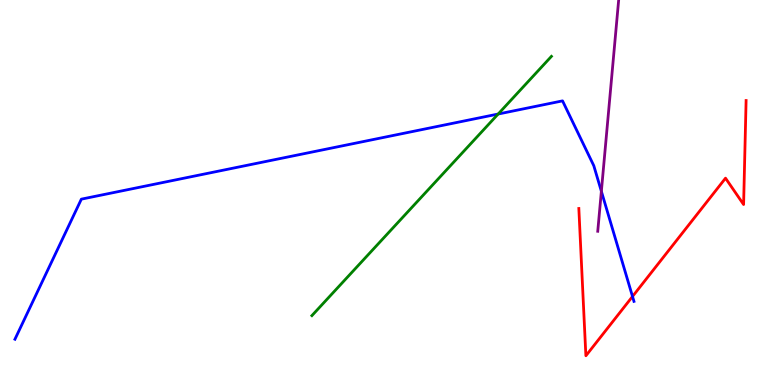[{'lines': ['blue', 'red'], 'intersections': [{'x': 8.16, 'y': 2.3}]}, {'lines': ['green', 'red'], 'intersections': []}, {'lines': ['purple', 'red'], 'intersections': []}, {'lines': ['blue', 'green'], 'intersections': [{'x': 6.43, 'y': 7.04}]}, {'lines': ['blue', 'purple'], 'intersections': [{'x': 7.76, 'y': 5.03}]}, {'lines': ['green', 'purple'], 'intersections': []}]